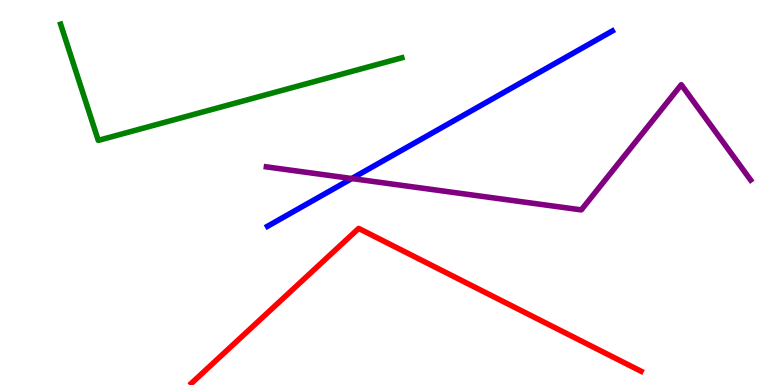[{'lines': ['blue', 'red'], 'intersections': []}, {'lines': ['green', 'red'], 'intersections': []}, {'lines': ['purple', 'red'], 'intersections': []}, {'lines': ['blue', 'green'], 'intersections': []}, {'lines': ['blue', 'purple'], 'intersections': [{'x': 4.54, 'y': 5.36}]}, {'lines': ['green', 'purple'], 'intersections': []}]